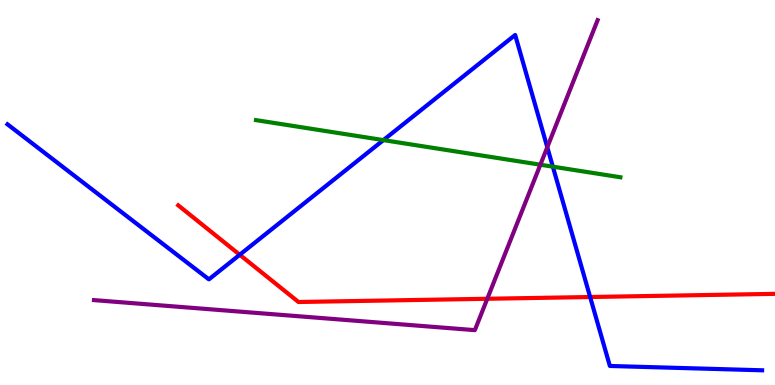[{'lines': ['blue', 'red'], 'intersections': [{'x': 3.09, 'y': 3.38}, {'x': 7.61, 'y': 2.29}]}, {'lines': ['green', 'red'], 'intersections': []}, {'lines': ['purple', 'red'], 'intersections': [{'x': 6.29, 'y': 2.24}]}, {'lines': ['blue', 'green'], 'intersections': [{'x': 4.95, 'y': 6.36}, {'x': 7.13, 'y': 5.67}]}, {'lines': ['blue', 'purple'], 'intersections': [{'x': 7.06, 'y': 6.18}]}, {'lines': ['green', 'purple'], 'intersections': [{'x': 6.97, 'y': 5.72}]}]